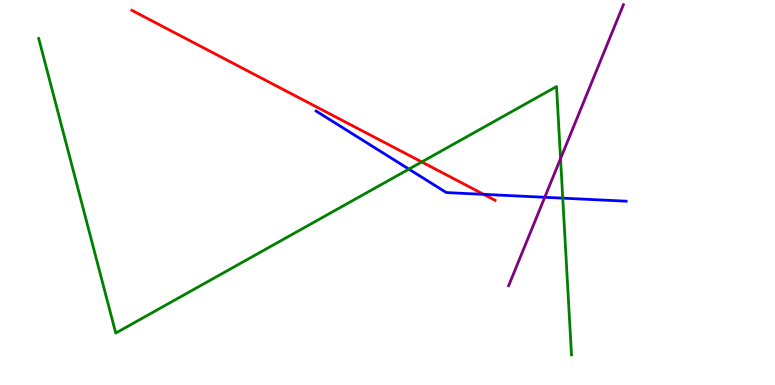[{'lines': ['blue', 'red'], 'intersections': [{'x': 6.24, 'y': 4.95}]}, {'lines': ['green', 'red'], 'intersections': [{'x': 5.44, 'y': 5.79}]}, {'lines': ['purple', 'red'], 'intersections': []}, {'lines': ['blue', 'green'], 'intersections': [{'x': 5.28, 'y': 5.61}, {'x': 7.26, 'y': 4.85}]}, {'lines': ['blue', 'purple'], 'intersections': [{'x': 7.03, 'y': 4.88}]}, {'lines': ['green', 'purple'], 'intersections': [{'x': 7.23, 'y': 5.88}]}]